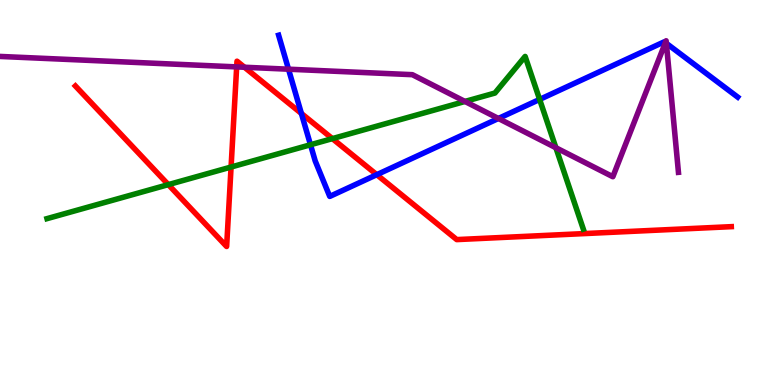[{'lines': ['blue', 'red'], 'intersections': [{'x': 3.89, 'y': 7.05}, {'x': 4.86, 'y': 5.46}]}, {'lines': ['green', 'red'], 'intersections': [{'x': 2.17, 'y': 5.2}, {'x': 2.98, 'y': 5.66}, {'x': 4.29, 'y': 6.4}]}, {'lines': ['purple', 'red'], 'intersections': [{'x': 3.05, 'y': 8.26}, {'x': 3.15, 'y': 8.25}]}, {'lines': ['blue', 'green'], 'intersections': [{'x': 4.01, 'y': 6.24}, {'x': 6.96, 'y': 7.42}]}, {'lines': ['blue', 'purple'], 'intersections': [{'x': 3.72, 'y': 8.2}, {'x': 6.43, 'y': 6.92}, {'x': 8.59, 'y': 8.89}, {'x': 8.6, 'y': 8.87}]}, {'lines': ['green', 'purple'], 'intersections': [{'x': 6.0, 'y': 7.36}, {'x': 7.17, 'y': 6.16}]}]